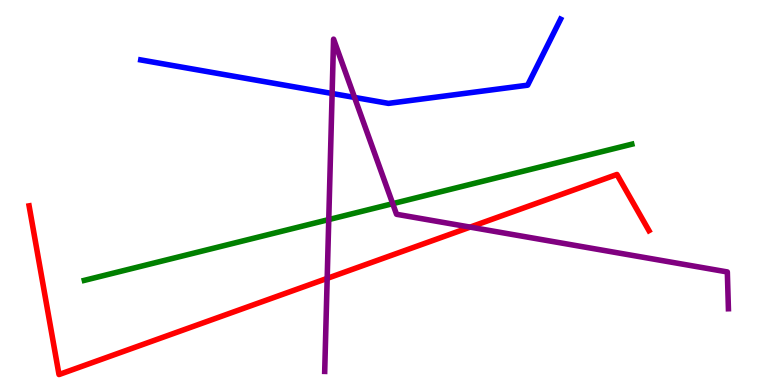[{'lines': ['blue', 'red'], 'intersections': []}, {'lines': ['green', 'red'], 'intersections': []}, {'lines': ['purple', 'red'], 'intersections': [{'x': 4.22, 'y': 2.77}, {'x': 6.07, 'y': 4.1}]}, {'lines': ['blue', 'green'], 'intersections': []}, {'lines': ['blue', 'purple'], 'intersections': [{'x': 4.29, 'y': 7.57}, {'x': 4.57, 'y': 7.47}]}, {'lines': ['green', 'purple'], 'intersections': [{'x': 4.24, 'y': 4.3}, {'x': 5.07, 'y': 4.71}]}]